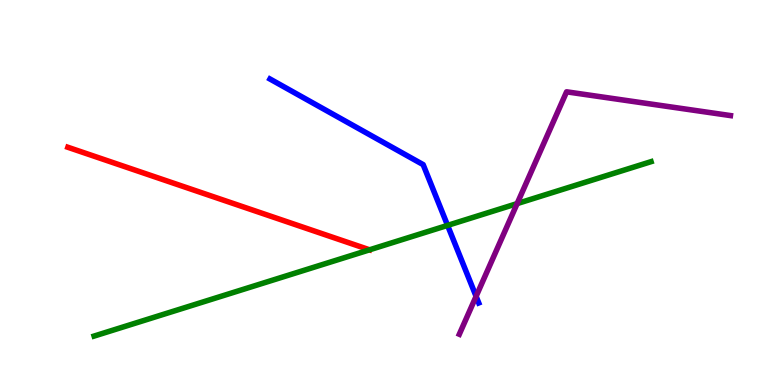[{'lines': ['blue', 'red'], 'intersections': []}, {'lines': ['green', 'red'], 'intersections': [{'x': 4.77, 'y': 3.51}]}, {'lines': ['purple', 'red'], 'intersections': []}, {'lines': ['blue', 'green'], 'intersections': [{'x': 5.78, 'y': 4.15}]}, {'lines': ['blue', 'purple'], 'intersections': [{'x': 6.14, 'y': 2.3}]}, {'lines': ['green', 'purple'], 'intersections': [{'x': 6.67, 'y': 4.71}]}]